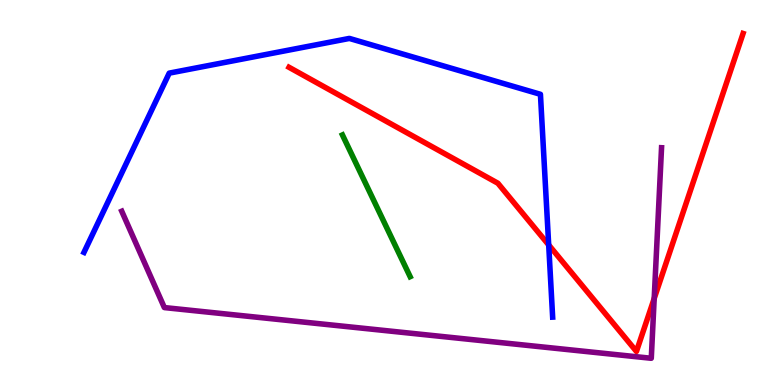[{'lines': ['blue', 'red'], 'intersections': [{'x': 7.08, 'y': 3.64}]}, {'lines': ['green', 'red'], 'intersections': []}, {'lines': ['purple', 'red'], 'intersections': [{'x': 8.44, 'y': 2.25}]}, {'lines': ['blue', 'green'], 'intersections': []}, {'lines': ['blue', 'purple'], 'intersections': []}, {'lines': ['green', 'purple'], 'intersections': []}]